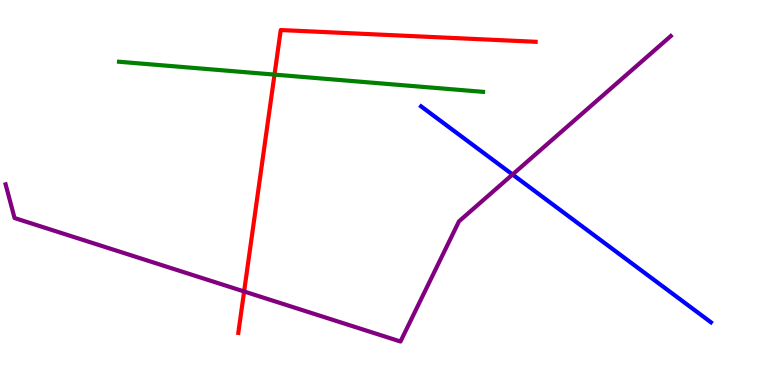[{'lines': ['blue', 'red'], 'intersections': []}, {'lines': ['green', 'red'], 'intersections': [{'x': 3.54, 'y': 8.06}]}, {'lines': ['purple', 'red'], 'intersections': [{'x': 3.15, 'y': 2.43}]}, {'lines': ['blue', 'green'], 'intersections': []}, {'lines': ['blue', 'purple'], 'intersections': [{'x': 6.61, 'y': 5.47}]}, {'lines': ['green', 'purple'], 'intersections': []}]